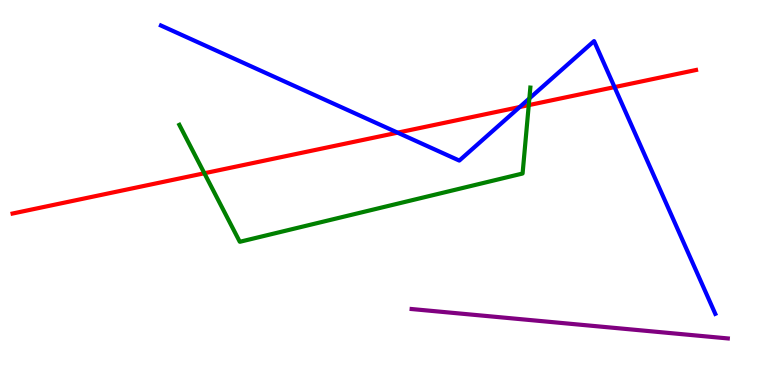[{'lines': ['blue', 'red'], 'intersections': [{'x': 5.13, 'y': 6.55}, {'x': 6.71, 'y': 7.22}, {'x': 7.93, 'y': 7.74}]}, {'lines': ['green', 'red'], 'intersections': [{'x': 2.64, 'y': 5.5}, {'x': 6.82, 'y': 7.27}]}, {'lines': ['purple', 'red'], 'intersections': []}, {'lines': ['blue', 'green'], 'intersections': [{'x': 6.83, 'y': 7.44}]}, {'lines': ['blue', 'purple'], 'intersections': []}, {'lines': ['green', 'purple'], 'intersections': []}]